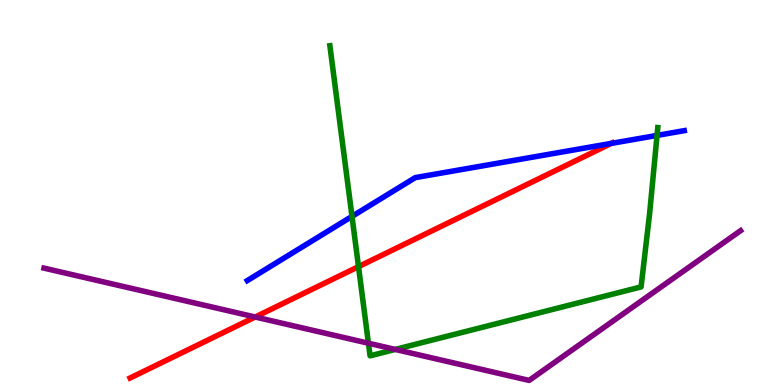[{'lines': ['blue', 'red'], 'intersections': [{'x': 7.89, 'y': 6.28}]}, {'lines': ['green', 'red'], 'intersections': [{'x': 4.63, 'y': 3.07}]}, {'lines': ['purple', 'red'], 'intersections': [{'x': 3.29, 'y': 1.77}]}, {'lines': ['blue', 'green'], 'intersections': [{'x': 4.54, 'y': 4.38}, {'x': 8.48, 'y': 6.48}]}, {'lines': ['blue', 'purple'], 'intersections': []}, {'lines': ['green', 'purple'], 'intersections': [{'x': 4.75, 'y': 1.09}, {'x': 5.1, 'y': 0.924}]}]